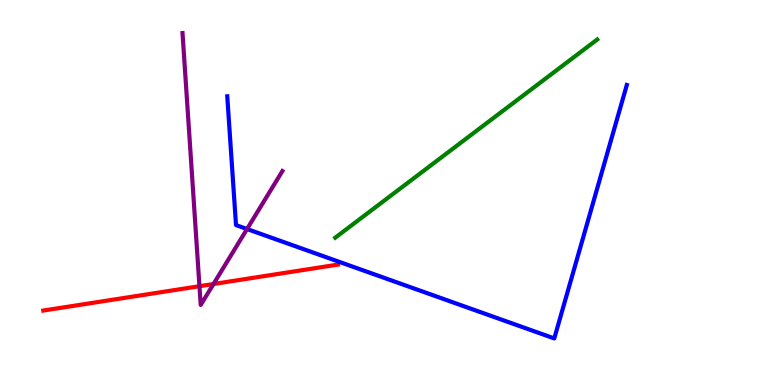[{'lines': ['blue', 'red'], 'intersections': []}, {'lines': ['green', 'red'], 'intersections': []}, {'lines': ['purple', 'red'], 'intersections': [{'x': 2.57, 'y': 2.57}, {'x': 2.75, 'y': 2.62}]}, {'lines': ['blue', 'green'], 'intersections': []}, {'lines': ['blue', 'purple'], 'intersections': [{'x': 3.19, 'y': 4.05}]}, {'lines': ['green', 'purple'], 'intersections': []}]